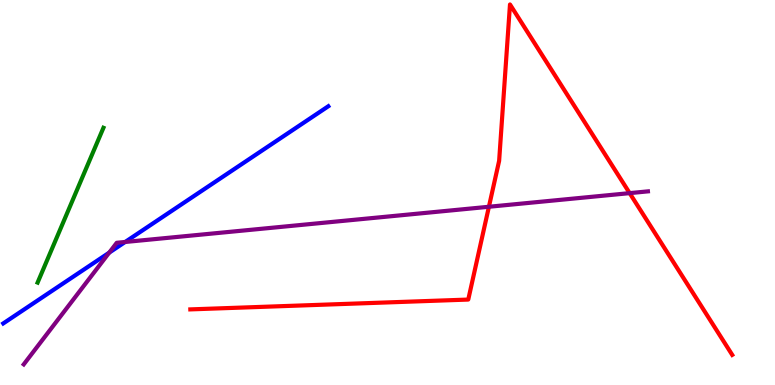[{'lines': ['blue', 'red'], 'intersections': []}, {'lines': ['green', 'red'], 'intersections': []}, {'lines': ['purple', 'red'], 'intersections': [{'x': 6.31, 'y': 4.63}, {'x': 8.12, 'y': 4.98}]}, {'lines': ['blue', 'green'], 'intersections': []}, {'lines': ['blue', 'purple'], 'intersections': [{'x': 1.41, 'y': 3.44}, {'x': 1.62, 'y': 3.71}]}, {'lines': ['green', 'purple'], 'intersections': []}]